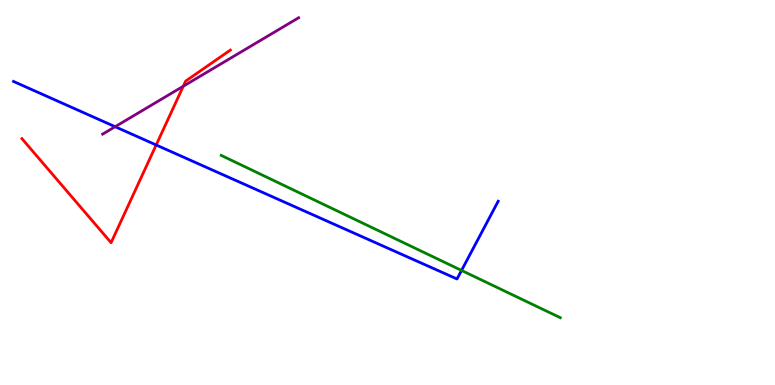[{'lines': ['blue', 'red'], 'intersections': [{'x': 2.02, 'y': 6.23}]}, {'lines': ['green', 'red'], 'intersections': []}, {'lines': ['purple', 'red'], 'intersections': [{'x': 2.36, 'y': 7.76}]}, {'lines': ['blue', 'green'], 'intersections': [{'x': 5.96, 'y': 2.98}]}, {'lines': ['blue', 'purple'], 'intersections': [{'x': 1.49, 'y': 6.71}]}, {'lines': ['green', 'purple'], 'intersections': []}]